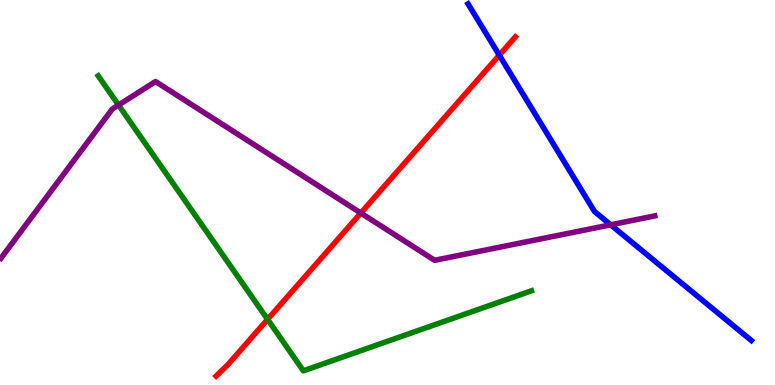[{'lines': ['blue', 'red'], 'intersections': [{'x': 6.44, 'y': 8.57}]}, {'lines': ['green', 'red'], 'intersections': [{'x': 3.45, 'y': 1.7}]}, {'lines': ['purple', 'red'], 'intersections': [{'x': 4.66, 'y': 4.47}]}, {'lines': ['blue', 'green'], 'intersections': []}, {'lines': ['blue', 'purple'], 'intersections': [{'x': 7.88, 'y': 4.16}]}, {'lines': ['green', 'purple'], 'intersections': [{'x': 1.53, 'y': 7.27}]}]